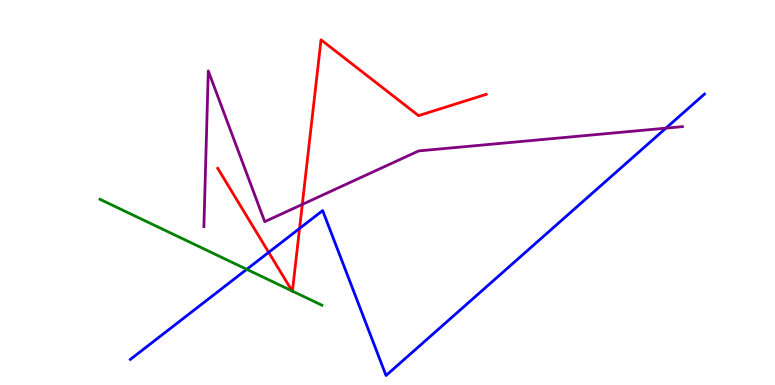[{'lines': ['blue', 'red'], 'intersections': [{'x': 3.47, 'y': 3.45}, {'x': 3.87, 'y': 4.07}]}, {'lines': ['green', 'red'], 'intersections': [{'x': 3.77, 'y': 2.44}, {'x': 3.77, 'y': 2.44}]}, {'lines': ['purple', 'red'], 'intersections': [{'x': 3.9, 'y': 4.69}]}, {'lines': ['blue', 'green'], 'intersections': [{'x': 3.18, 'y': 3.0}]}, {'lines': ['blue', 'purple'], 'intersections': [{'x': 8.59, 'y': 6.67}]}, {'lines': ['green', 'purple'], 'intersections': []}]